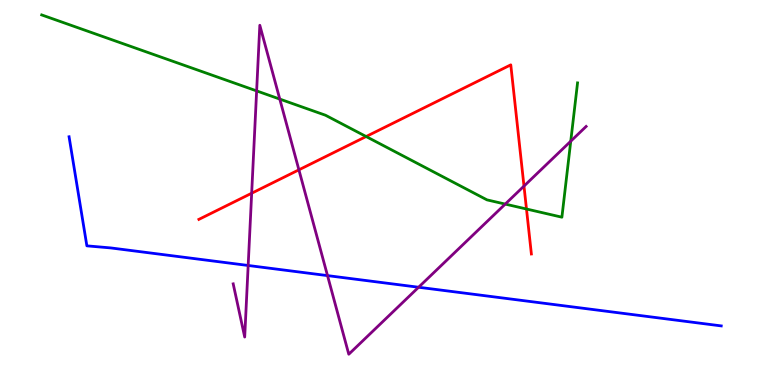[{'lines': ['blue', 'red'], 'intersections': []}, {'lines': ['green', 'red'], 'intersections': [{'x': 4.72, 'y': 6.45}, {'x': 6.79, 'y': 4.57}]}, {'lines': ['purple', 'red'], 'intersections': [{'x': 3.25, 'y': 4.98}, {'x': 3.86, 'y': 5.59}, {'x': 6.76, 'y': 5.17}]}, {'lines': ['blue', 'green'], 'intersections': []}, {'lines': ['blue', 'purple'], 'intersections': [{'x': 3.2, 'y': 3.1}, {'x': 4.23, 'y': 2.84}, {'x': 5.4, 'y': 2.54}]}, {'lines': ['green', 'purple'], 'intersections': [{'x': 3.31, 'y': 7.64}, {'x': 3.61, 'y': 7.43}, {'x': 6.52, 'y': 4.7}, {'x': 7.36, 'y': 6.33}]}]